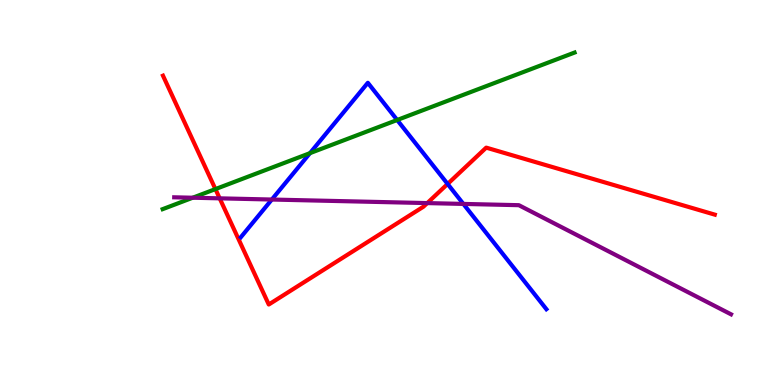[{'lines': ['blue', 'red'], 'intersections': [{'x': 5.78, 'y': 5.22}]}, {'lines': ['green', 'red'], 'intersections': [{'x': 2.78, 'y': 5.09}]}, {'lines': ['purple', 'red'], 'intersections': [{'x': 2.83, 'y': 4.85}, {'x': 5.51, 'y': 4.72}]}, {'lines': ['blue', 'green'], 'intersections': [{'x': 4.0, 'y': 6.02}, {'x': 5.12, 'y': 6.88}]}, {'lines': ['blue', 'purple'], 'intersections': [{'x': 3.51, 'y': 4.82}, {'x': 5.98, 'y': 4.7}]}, {'lines': ['green', 'purple'], 'intersections': [{'x': 2.49, 'y': 4.86}]}]